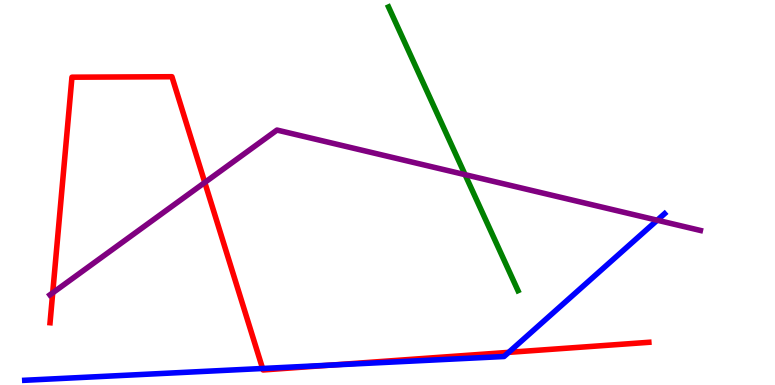[{'lines': ['blue', 'red'], 'intersections': [{'x': 3.39, 'y': 0.429}, {'x': 4.27, 'y': 0.517}, {'x': 6.56, 'y': 0.848}]}, {'lines': ['green', 'red'], 'intersections': []}, {'lines': ['purple', 'red'], 'intersections': [{'x': 0.68, 'y': 2.39}, {'x': 2.64, 'y': 5.26}]}, {'lines': ['blue', 'green'], 'intersections': []}, {'lines': ['blue', 'purple'], 'intersections': [{'x': 8.48, 'y': 4.28}]}, {'lines': ['green', 'purple'], 'intersections': [{'x': 6.0, 'y': 5.46}]}]